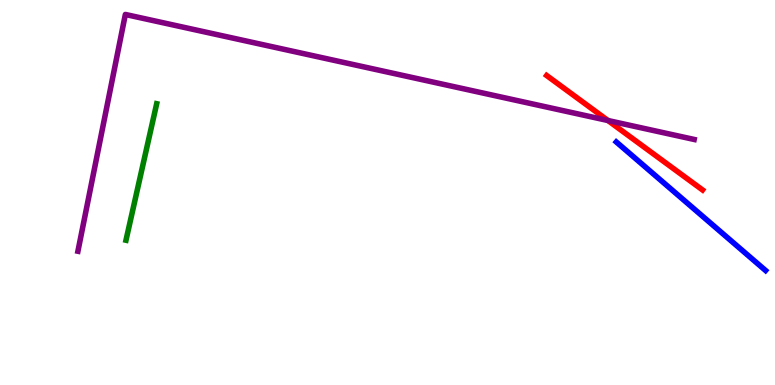[{'lines': ['blue', 'red'], 'intersections': []}, {'lines': ['green', 'red'], 'intersections': []}, {'lines': ['purple', 'red'], 'intersections': [{'x': 7.84, 'y': 6.87}]}, {'lines': ['blue', 'green'], 'intersections': []}, {'lines': ['blue', 'purple'], 'intersections': []}, {'lines': ['green', 'purple'], 'intersections': []}]